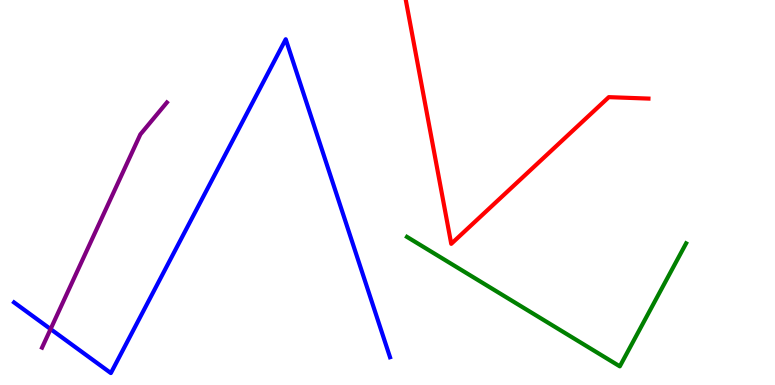[{'lines': ['blue', 'red'], 'intersections': []}, {'lines': ['green', 'red'], 'intersections': []}, {'lines': ['purple', 'red'], 'intersections': []}, {'lines': ['blue', 'green'], 'intersections': []}, {'lines': ['blue', 'purple'], 'intersections': [{'x': 0.653, 'y': 1.45}]}, {'lines': ['green', 'purple'], 'intersections': []}]